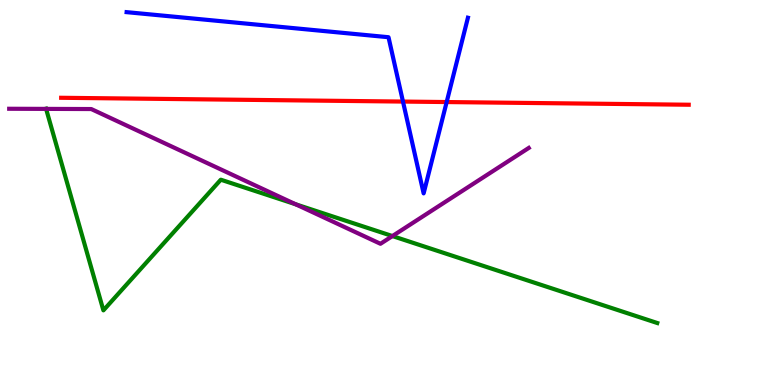[{'lines': ['blue', 'red'], 'intersections': [{'x': 5.2, 'y': 7.36}, {'x': 5.76, 'y': 7.35}]}, {'lines': ['green', 'red'], 'intersections': []}, {'lines': ['purple', 'red'], 'intersections': []}, {'lines': ['blue', 'green'], 'intersections': []}, {'lines': ['blue', 'purple'], 'intersections': []}, {'lines': ['green', 'purple'], 'intersections': [{'x': 0.595, 'y': 7.17}, {'x': 3.82, 'y': 4.69}, {'x': 5.06, 'y': 3.87}]}]